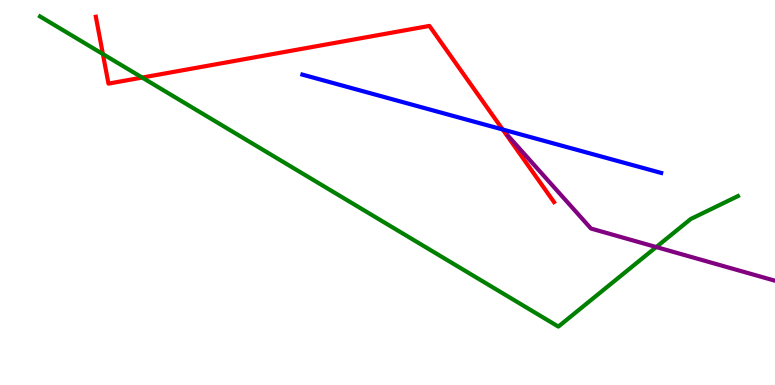[{'lines': ['blue', 'red'], 'intersections': [{'x': 6.49, 'y': 6.64}]}, {'lines': ['green', 'red'], 'intersections': [{'x': 1.33, 'y': 8.6}, {'x': 1.83, 'y': 7.99}]}, {'lines': ['purple', 'red'], 'intersections': []}, {'lines': ['blue', 'green'], 'intersections': []}, {'lines': ['blue', 'purple'], 'intersections': []}, {'lines': ['green', 'purple'], 'intersections': [{'x': 8.47, 'y': 3.58}]}]